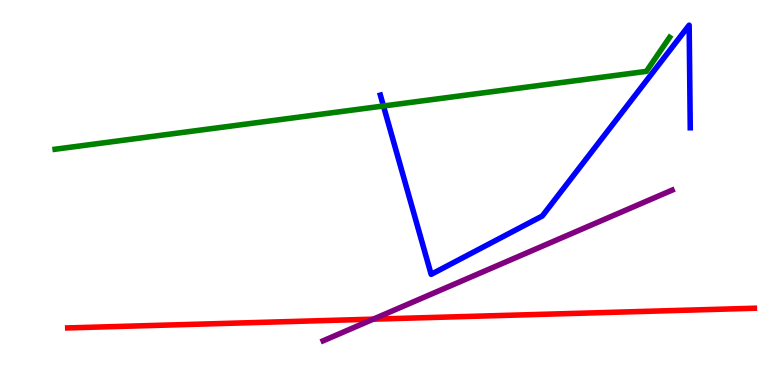[{'lines': ['blue', 'red'], 'intersections': []}, {'lines': ['green', 'red'], 'intersections': []}, {'lines': ['purple', 'red'], 'intersections': [{'x': 4.82, 'y': 1.71}]}, {'lines': ['blue', 'green'], 'intersections': [{'x': 4.95, 'y': 7.25}]}, {'lines': ['blue', 'purple'], 'intersections': []}, {'lines': ['green', 'purple'], 'intersections': []}]